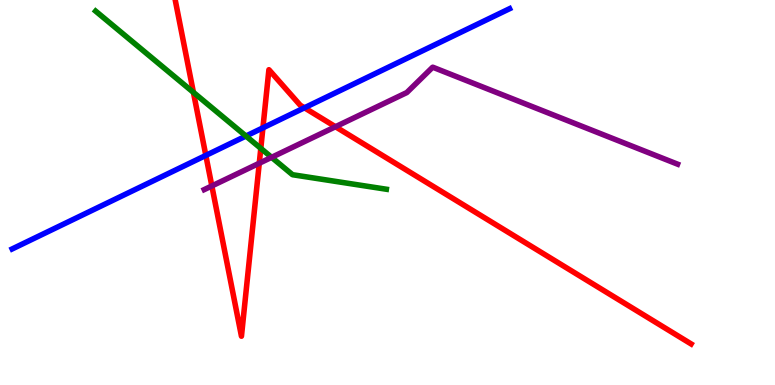[{'lines': ['blue', 'red'], 'intersections': [{'x': 2.66, 'y': 5.96}, {'x': 3.39, 'y': 6.68}, {'x': 3.93, 'y': 7.2}]}, {'lines': ['green', 'red'], 'intersections': [{'x': 2.5, 'y': 7.6}, {'x': 3.37, 'y': 6.15}]}, {'lines': ['purple', 'red'], 'intersections': [{'x': 2.73, 'y': 5.17}, {'x': 3.35, 'y': 5.76}, {'x': 4.33, 'y': 6.71}]}, {'lines': ['blue', 'green'], 'intersections': [{'x': 3.17, 'y': 6.47}]}, {'lines': ['blue', 'purple'], 'intersections': []}, {'lines': ['green', 'purple'], 'intersections': [{'x': 3.5, 'y': 5.91}]}]